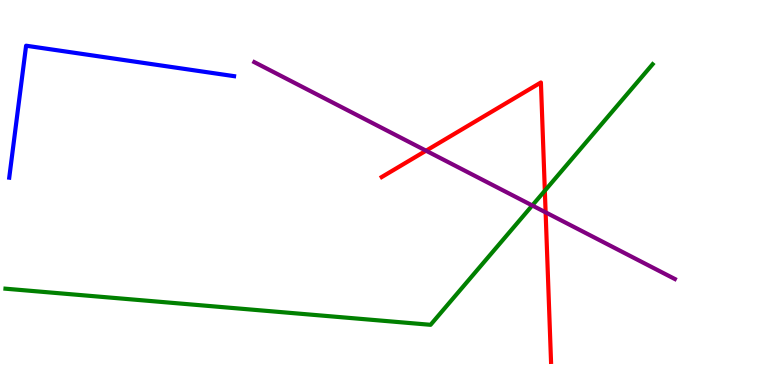[{'lines': ['blue', 'red'], 'intersections': []}, {'lines': ['green', 'red'], 'intersections': [{'x': 7.03, 'y': 5.05}]}, {'lines': ['purple', 'red'], 'intersections': [{'x': 5.5, 'y': 6.09}, {'x': 7.04, 'y': 4.48}]}, {'lines': ['blue', 'green'], 'intersections': []}, {'lines': ['blue', 'purple'], 'intersections': []}, {'lines': ['green', 'purple'], 'intersections': [{'x': 6.87, 'y': 4.66}]}]